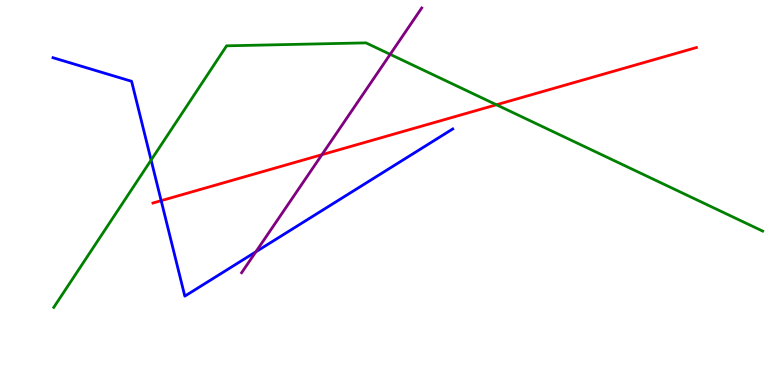[{'lines': ['blue', 'red'], 'intersections': [{'x': 2.08, 'y': 4.79}]}, {'lines': ['green', 'red'], 'intersections': [{'x': 6.41, 'y': 7.28}]}, {'lines': ['purple', 'red'], 'intersections': [{'x': 4.15, 'y': 5.98}]}, {'lines': ['blue', 'green'], 'intersections': [{'x': 1.95, 'y': 5.84}]}, {'lines': ['blue', 'purple'], 'intersections': [{'x': 3.3, 'y': 3.46}]}, {'lines': ['green', 'purple'], 'intersections': [{'x': 5.03, 'y': 8.59}]}]